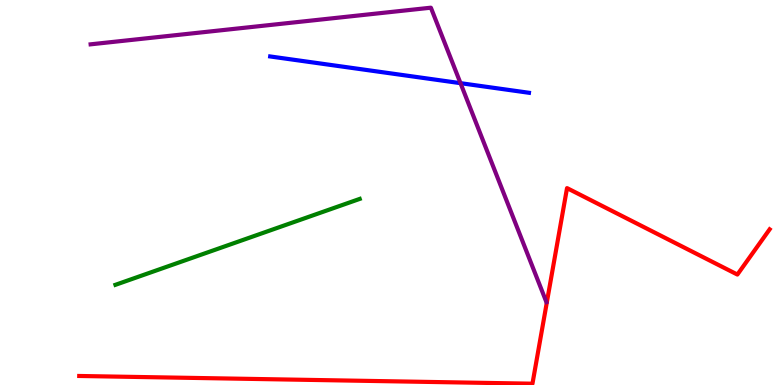[{'lines': ['blue', 'red'], 'intersections': []}, {'lines': ['green', 'red'], 'intersections': []}, {'lines': ['purple', 'red'], 'intersections': []}, {'lines': ['blue', 'green'], 'intersections': []}, {'lines': ['blue', 'purple'], 'intersections': [{'x': 5.94, 'y': 7.84}]}, {'lines': ['green', 'purple'], 'intersections': []}]